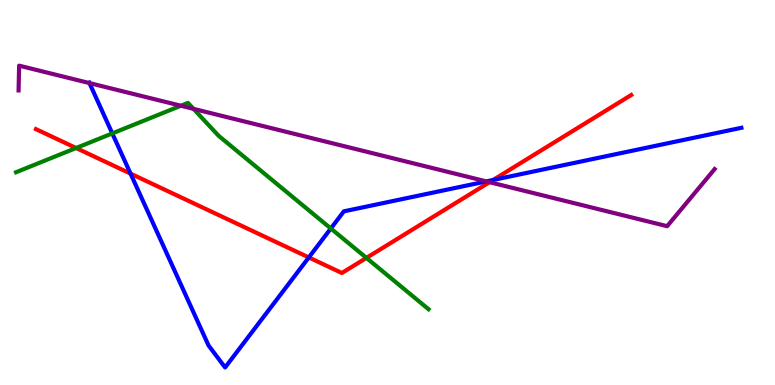[{'lines': ['blue', 'red'], 'intersections': [{'x': 1.68, 'y': 5.49}, {'x': 3.98, 'y': 3.31}, {'x': 6.36, 'y': 5.33}]}, {'lines': ['green', 'red'], 'intersections': [{'x': 0.982, 'y': 6.16}, {'x': 4.73, 'y': 3.3}]}, {'lines': ['purple', 'red'], 'intersections': [{'x': 6.32, 'y': 5.27}]}, {'lines': ['blue', 'green'], 'intersections': [{'x': 1.45, 'y': 6.53}, {'x': 4.27, 'y': 4.07}]}, {'lines': ['blue', 'purple'], 'intersections': [{'x': 1.15, 'y': 7.84}, {'x': 6.28, 'y': 5.29}]}, {'lines': ['green', 'purple'], 'intersections': [{'x': 2.33, 'y': 7.25}, {'x': 2.5, 'y': 7.17}]}]